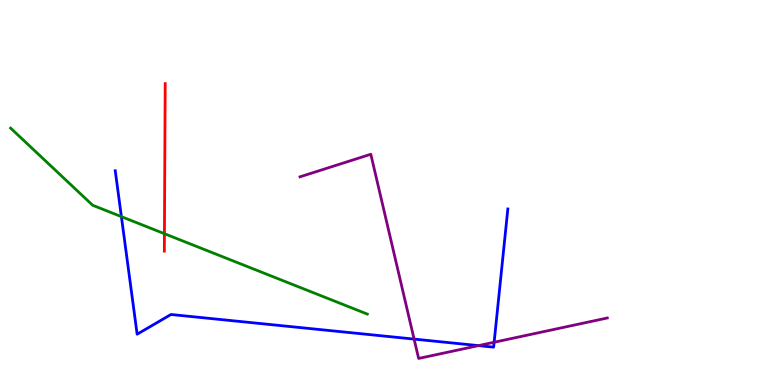[{'lines': ['blue', 'red'], 'intersections': []}, {'lines': ['green', 'red'], 'intersections': [{'x': 2.12, 'y': 3.93}]}, {'lines': ['purple', 'red'], 'intersections': []}, {'lines': ['blue', 'green'], 'intersections': [{'x': 1.57, 'y': 4.37}]}, {'lines': ['blue', 'purple'], 'intersections': [{'x': 5.34, 'y': 1.19}, {'x': 6.17, 'y': 1.02}, {'x': 6.38, 'y': 1.11}]}, {'lines': ['green', 'purple'], 'intersections': []}]